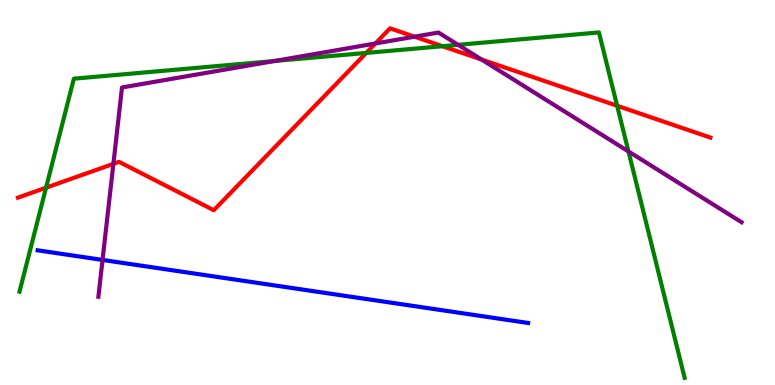[{'lines': ['blue', 'red'], 'intersections': []}, {'lines': ['green', 'red'], 'intersections': [{'x': 0.594, 'y': 5.12}, {'x': 4.73, 'y': 8.63}, {'x': 5.71, 'y': 8.8}, {'x': 7.96, 'y': 7.25}]}, {'lines': ['purple', 'red'], 'intersections': [{'x': 1.46, 'y': 5.74}, {'x': 4.84, 'y': 8.87}, {'x': 5.35, 'y': 9.05}, {'x': 6.21, 'y': 8.45}]}, {'lines': ['blue', 'green'], 'intersections': []}, {'lines': ['blue', 'purple'], 'intersections': [{'x': 1.32, 'y': 3.25}]}, {'lines': ['green', 'purple'], 'intersections': [{'x': 3.54, 'y': 8.42}, {'x': 5.91, 'y': 8.84}, {'x': 8.11, 'y': 6.07}]}]